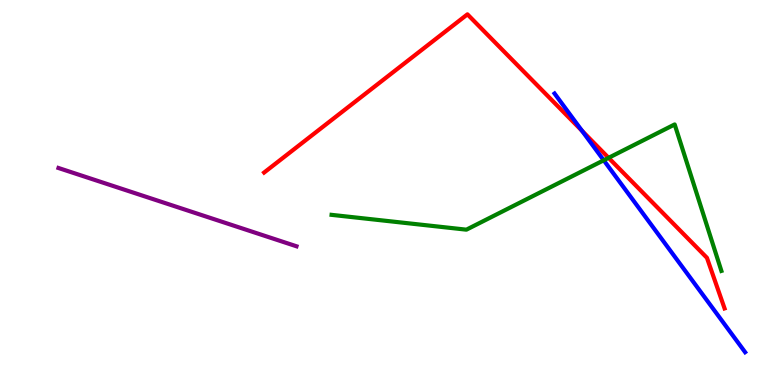[{'lines': ['blue', 'red'], 'intersections': [{'x': 7.51, 'y': 6.6}]}, {'lines': ['green', 'red'], 'intersections': [{'x': 7.85, 'y': 5.9}]}, {'lines': ['purple', 'red'], 'intersections': []}, {'lines': ['blue', 'green'], 'intersections': [{'x': 7.79, 'y': 5.84}]}, {'lines': ['blue', 'purple'], 'intersections': []}, {'lines': ['green', 'purple'], 'intersections': []}]